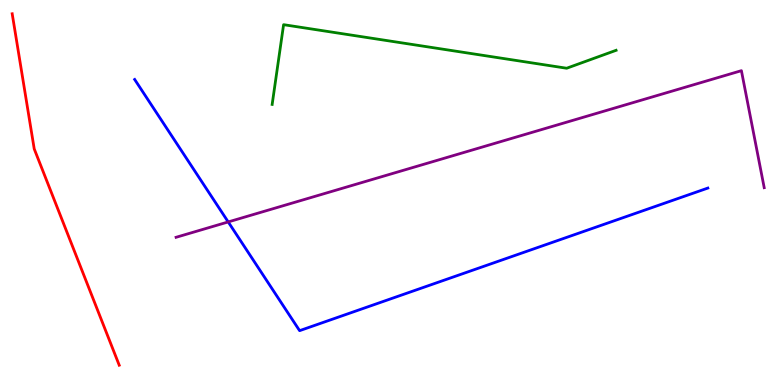[{'lines': ['blue', 'red'], 'intersections': []}, {'lines': ['green', 'red'], 'intersections': []}, {'lines': ['purple', 'red'], 'intersections': []}, {'lines': ['blue', 'green'], 'intersections': []}, {'lines': ['blue', 'purple'], 'intersections': [{'x': 2.94, 'y': 4.24}]}, {'lines': ['green', 'purple'], 'intersections': []}]